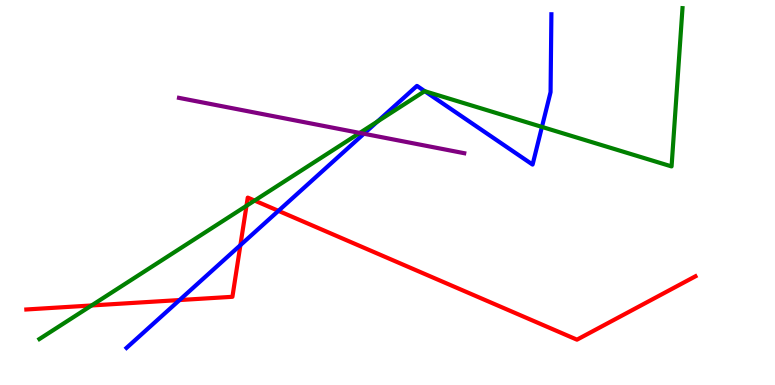[{'lines': ['blue', 'red'], 'intersections': [{'x': 2.32, 'y': 2.21}, {'x': 3.1, 'y': 3.63}, {'x': 3.59, 'y': 4.52}]}, {'lines': ['green', 'red'], 'intersections': [{'x': 1.18, 'y': 2.07}, {'x': 3.18, 'y': 4.65}, {'x': 3.29, 'y': 4.79}]}, {'lines': ['purple', 'red'], 'intersections': []}, {'lines': ['blue', 'green'], 'intersections': [{'x': 4.87, 'y': 6.84}, {'x': 5.48, 'y': 7.63}, {'x': 6.99, 'y': 6.7}]}, {'lines': ['blue', 'purple'], 'intersections': [{'x': 4.7, 'y': 6.53}]}, {'lines': ['green', 'purple'], 'intersections': [{'x': 4.64, 'y': 6.55}]}]